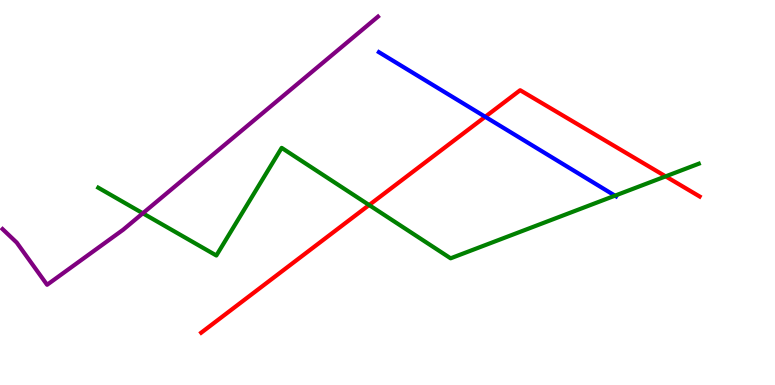[{'lines': ['blue', 'red'], 'intersections': [{'x': 6.26, 'y': 6.97}]}, {'lines': ['green', 'red'], 'intersections': [{'x': 4.76, 'y': 4.67}, {'x': 8.59, 'y': 5.42}]}, {'lines': ['purple', 'red'], 'intersections': []}, {'lines': ['blue', 'green'], 'intersections': [{'x': 7.94, 'y': 4.92}]}, {'lines': ['blue', 'purple'], 'intersections': []}, {'lines': ['green', 'purple'], 'intersections': [{'x': 1.84, 'y': 4.46}]}]